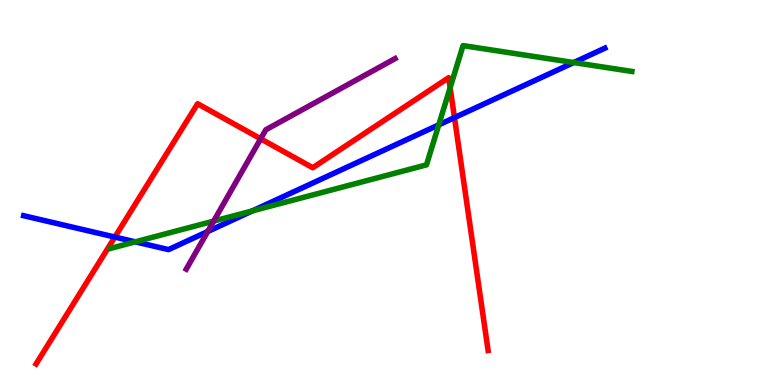[{'lines': ['blue', 'red'], 'intersections': [{'x': 1.48, 'y': 3.84}, {'x': 5.86, 'y': 6.95}]}, {'lines': ['green', 'red'], 'intersections': [{'x': 5.81, 'y': 7.72}]}, {'lines': ['purple', 'red'], 'intersections': [{'x': 3.36, 'y': 6.4}]}, {'lines': ['blue', 'green'], 'intersections': [{'x': 1.75, 'y': 3.72}, {'x': 3.26, 'y': 4.52}, {'x': 5.66, 'y': 6.76}, {'x': 7.4, 'y': 8.38}]}, {'lines': ['blue', 'purple'], 'intersections': [{'x': 2.68, 'y': 3.99}]}, {'lines': ['green', 'purple'], 'intersections': [{'x': 2.76, 'y': 4.26}]}]